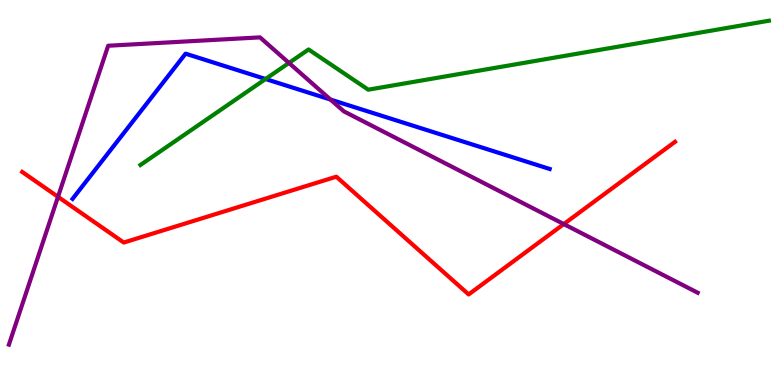[{'lines': ['blue', 'red'], 'intersections': []}, {'lines': ['green', 'red'], 'intersections': []}, {'lines': ['purple', 'red'], 'intersections': [{'x': 0.748, 'y': 4.89}, {'x': 7.27, 'y': 4.18}]}, {'lines': ['blue', 'green'], 'intersections': [{'x': 3.43, 'y': 7.95}]}, {'lines': ['blue', 'purple'], 'intersections': [{'x': 4.26, 'y': 7.41}]}, {'lines': ['green', 'purple'], 'intersections': [{'x': 3.73, 'y': 8.37}]}]